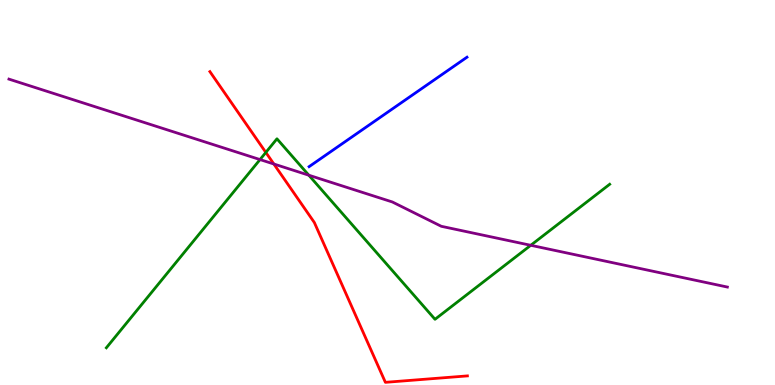[{'lines': ['blue', 'red'], 'intersections': []}, {'lines': ['green', 'red'], 'intersections': [{'x': 3.43, 'y': 6.04}]}, {'lines': ['purple', 'red'], 'intersections': [{'x': 3.53, 'y': 5.74}]}, {'lines': ['blue', 'green'], 'intersections': []}, {'lines': ['blue', 'purple'], 'intersections': []}, {'lines': ['green', 'purple'], 'intersections': [{'x': 3.35, 'y': 5.86}, {'x': 3.98, 'y': 5.45}, {'x': 6.85, 'y': 3.63}]}]